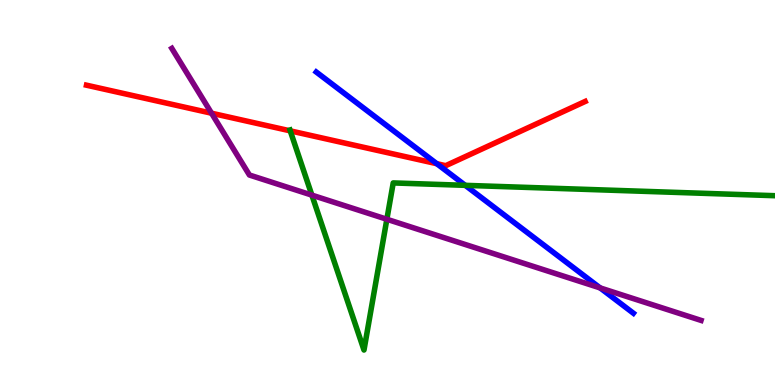[{'lines': ['blue', 'red'], 'intersections': [{'x': 5.64, 'y': 5.75}]}, {'lines': ['green', 'red'], 'intersections': [{'x': 3.75, 'y': 6.6}]}, {'lines': ['purple', 'red'], 'intersections': [{'x': 2.73, 'y': 7.06}]}, {'lines': ['blue', 'green'], 'intersections': [{'x': 6.0, 'y': 5.19}]}, {'lines': ['blue', 'purple'], 'intersections': [{'x': 7.74, 'y': 2.52}]}, {'lines': ['green', 'purple'], 'intersections': [{'x': 4.02, 'y': 4.93}, {'x': 4.99, 'y': 4.3}]}]